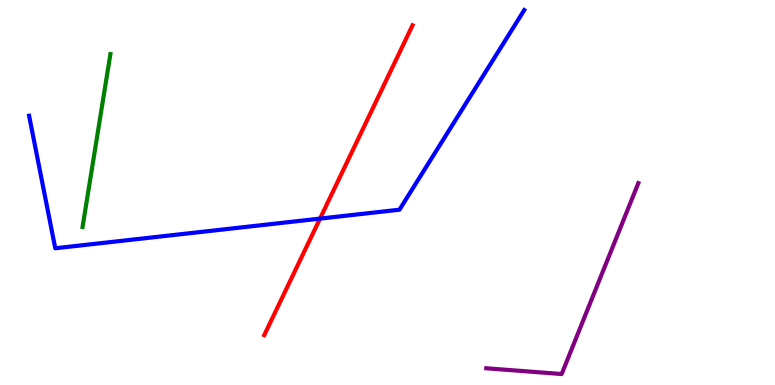[{'lines': ['blue', 'red'], 'intersections': [{'x': 4.13, 'y': 4.32}]}, {'lines': ['green', 'red'], 'intersections': []}, {'lines': ['purple', 'red'], 'intersections': []}, {'lines': ['blue', 'green'], 'intersections': []}, {'lines': ['blue', 'purple'], 'intersections': []}, {'lines': ['green', 'purple'], 'intersections': []}]